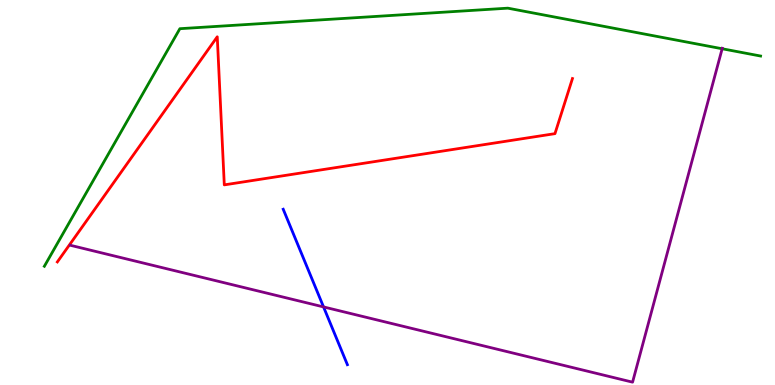[{'lines': ['blue', 'red'], 'intersections': []}, {'lines': ['green', 'red'], 'intersections': []}, {'lines': ['purple', 'red'], 'intersections': []}, {'lines': ['blue', 'green'], 'intersections': []}, {'lines': ['blue', 'purple'], 'intersections': [{'x': 4.17, 'y': 2.03}]}, {'lines': ['green', 'purple'], 'intersections': [{'x': 9.32, 'y': 8.73}]}]